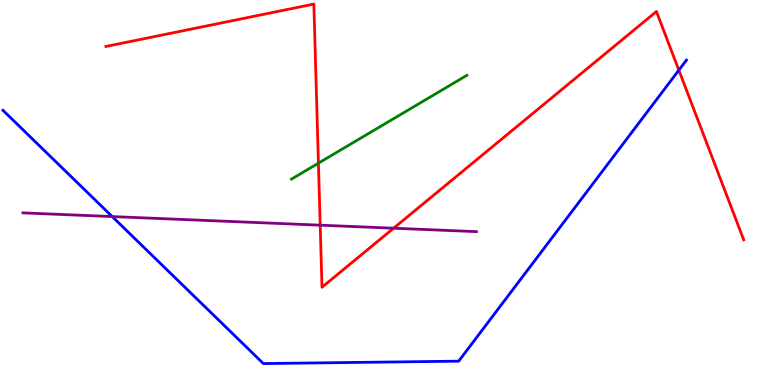[{'lines': ['blue', 'red'], 'intersections': [{'x': 8.76, 'y': 8.18}]}, {'lines': ['green', 'red'], 'intersections': [{'x': 4.11, 'y': 5.76}]}, {'lines': ['purple', 'red'], 'intersections': [{'x': 4.13, 'y': 4.15}, {'x': 5.08, 'y': 4.07}]}, {'lines': ['blue', 'green'], 'intersections': []}, {'lines': ['blue', 'purple'], 'intersections': [{'x': 1.45, 'y': 4.37}]}, {'lines': ['green', 'purple'], 'intersections': []}]